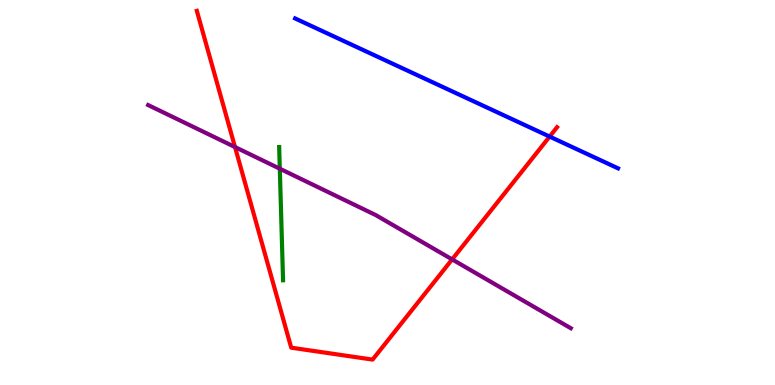[{'lines': ['blue', 'red'], 'intersections': [{'x': 7.09, 'y': 6.45}]}, {'lines': ['green', 'red'], 'intersections': []}, {'lines': ['purple', 'red'], 'intersections': [{'x': 3.03, 'y': 6.18}, {'x': 5.83, 'y': 3.26}]}, {'lines': ['blue', 'green'], 'intersections': []}, {'lines': ['blue', 'purple'], 'intersections': []}, {'lines': ['green', 'purple'], 'intersections': [{'x': 3.61, 'y': 5.62}]}]